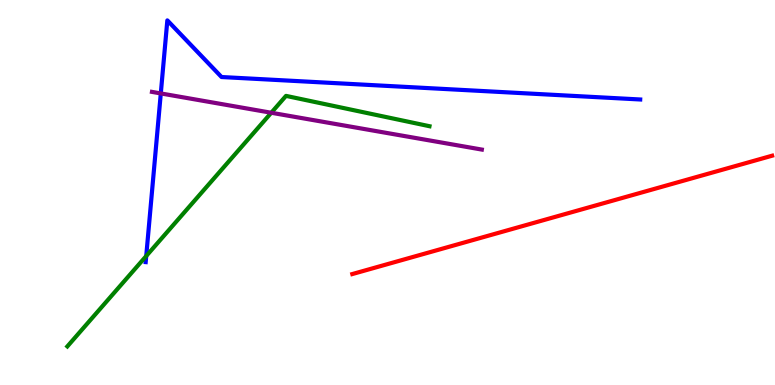[{'lines': ['blue', 'red'], 'intersections': []}, {'lines': ['green', 'red'], 'intersections': []}, {'lines': ['purple', 'red'], 'intersections': []}, {'lines': ['blue', 'green'], 'intersections': [{'x': 1.89, 'y': 3.35}]}, {'lines': ['blue', 'purple'], 'intersections': [{'x': 2.07, 'y': 7.57}]}, {'lines': ['green', 'purple'], 'intersections': [{'x': 3.5, 'y': 7.07}]}]